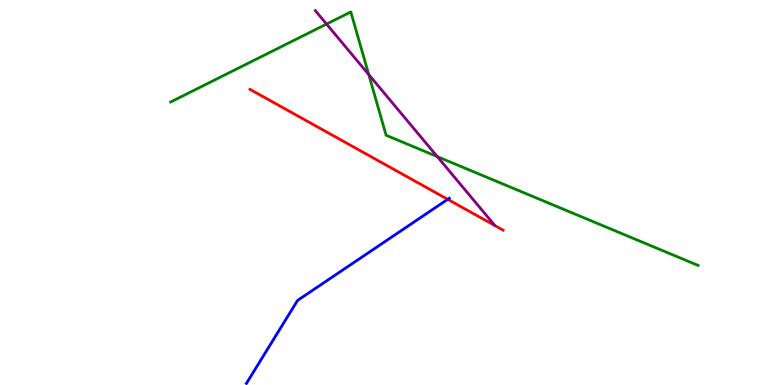[{'lines': ['blue', 'red'], 'intersections': [{'x': 5.78, 'y': 4.82}]}, {'lines': ['green', 'red'], 'intersections': []}, {'lines': ['purple', 'red'], 'intersections': []}, {'lines': ['blue', 'green'], 'intersections': []}, {'lines': ['blue', 'purple'], 'intersections': []}, {'lines': ['green', 'purple'], 'intersections': [{'x': 4.21, 'y': 9.38}, {'x': 4.76, 'y': 8.06}, {'x': 5.64, 'y': 5.93}]}]